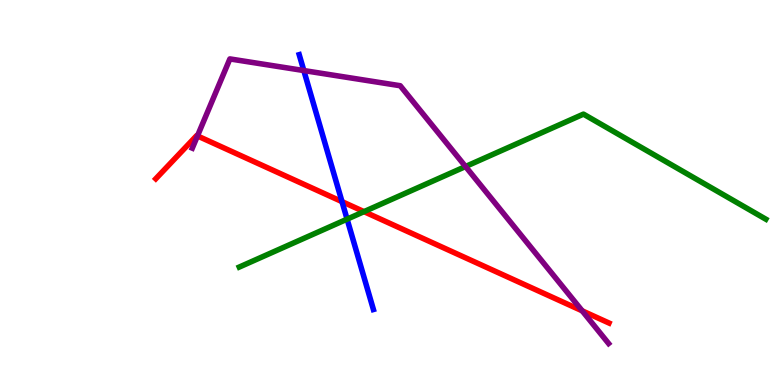[{'lines': ['blue', 'red'], 'intersections': [{'x': 4.41, 'y': 4.76}]}, {'lines': ['green', 'red'], 'intersections': [{'x': 4.7, 'y': 4.5}]}, {'lines': ['purple', 'red'], 'intersections': [{'x': 2.55, 'y': 6.47}, {'x': 7.51, 'y': 1.93}]}, {'lines': ['blue', 'green'], 'intersections': [{'x': 4.48, 'y': 4.31}]}, {'lines': ['blue', 'purple'], 'intersections': [{'x': 3.92, 'y': 8.17}]}, {'lines': ['green', 'purple'], 'intersections': [{'x': 6.01, 'y': 5.67}]}]